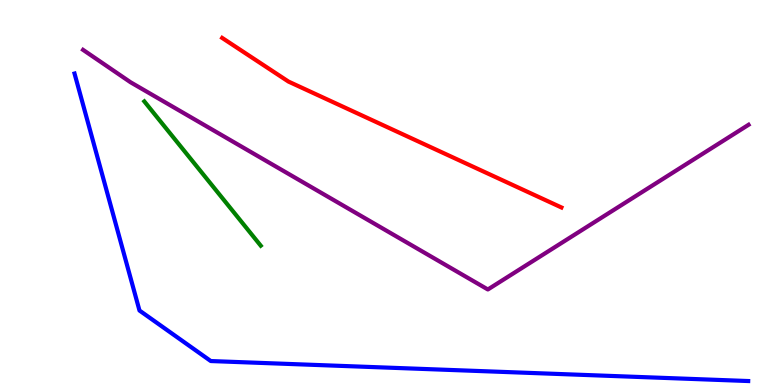[{'lines': ['blue', 'red'], 'intersections': []}, {'lines': ['green', 'red'], 'intersections': []}, {'lines': ['purple', 'red'], 'intersections': []}, {'lines': ['blue', 'green'], 'intersections': []}, {'lines': ['blue', 'purple'], 'intersections': []}, {'lines': ['green', 'purple'], 'intersections': []}]